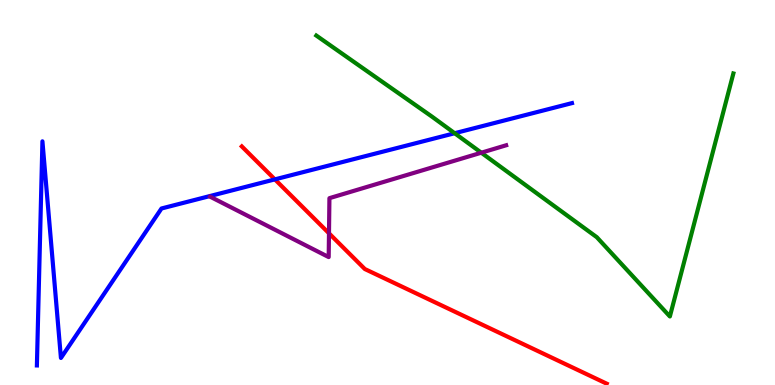[{'lines': ['blue', 'red'], 'intersections': [{'x': 3.55, 'y': 5.34}]}, {'lines': ['green', 'red'], 'intersections': []}, {'lines': ['purple', 'red'], 'intersections': [{'x': 4.24, 'y': 3.94}]}, {'lines': ['blue', 'green'], 'intersections': [{'x': 5.87, 'y': 6.54}]}, {'lines': ['blue', 'purple'], 'intersections': []}, {'lines': ['green', 'purple'], 'intersections': [{'x': 6.21, 'y': 6.03}]}]